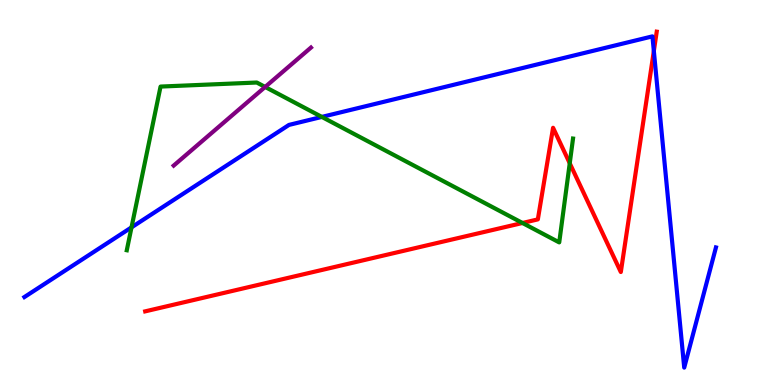[{'lines': ['blue', 'red'], 'intersections': [{'x': 8.44, 'y': 8.67}]}, {'lines': ['green', 'red'], 'intersections': [{'x': 6.74, 'y': 4.21}, {'x': 7.35, 'y': 5.76}]}, {'lines': ['purple', 'red'], 'intersections': []}, {'lines': ['blue', 'green'], 'intersections': [{'x': 1.7, 'y': 4.09}, {'x': 4.15, 'y': 6.96}]}, {'lines': ['blue', 'purple'], 'intersections': []}, {'lines': ['green', 'purple'], 'intersections': [{'x': 3.42, 'y': 7.74}]}]